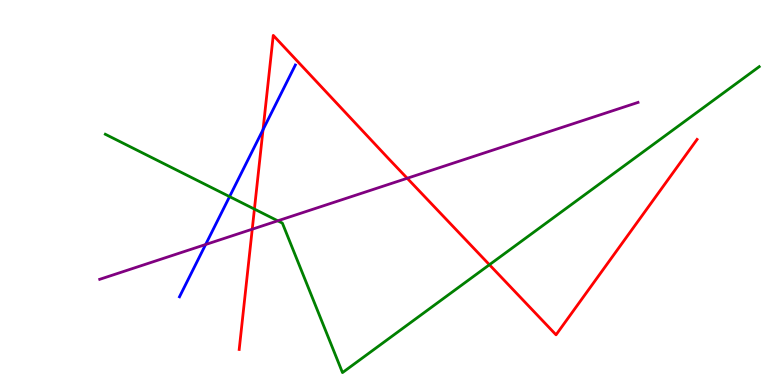[{'lines': ['blue', 'red'], 'intersections': [{'x': 3.39, 'y': 6.63}]}, {'lines': ['green', 'red'], 'intersections': [{'x': 3.28, 'y': 4.57}, {'x': 6.32, 'y': 3.12}]}, {'lines': ['purple', 'red'], 'intersections': [{'x': 3.25, 'y': 4.05}, {'x': 5.25, 'y': 5.37}]}, {'lines': ['blue', 'green'], 'intersections': [{'x': 2.96, 'y': 4.89}]}, {'lines': ['blue', 'purple'], 'intersections': [{'x': 2.65, 'y': 3.65}]}, {'lines': ['green', 'purple'], 'intersections': [{'x': 3.58, 'y': 4.26}]}]